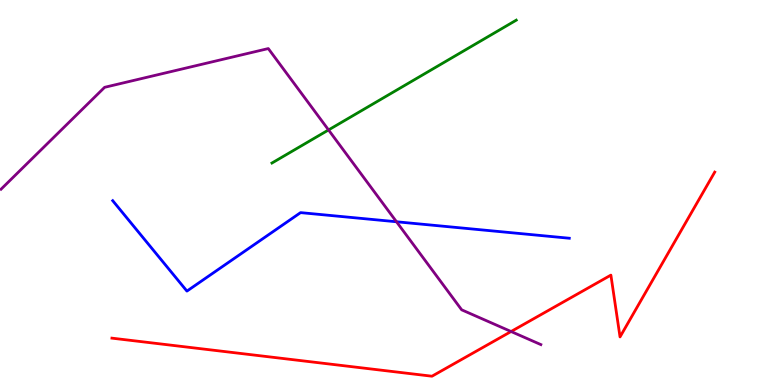[{'lines': ['blue', 'red'], 'intersections': []}, {'lines': ['green', 'red'], 'intersections': []}, {'lines': ['purple', 'red'], 'intersections': [{'x': 6.59, 'y': 1.39}]}, {'lines': ['blue', 'green'], 'intersections': []}, {'lines': ['blue', 'purple'], 'intersections': [{'x': 5.12, 'y': 4.24}]}, {'lines': ['green', 'purple'], 'intersections': [{'x': 4.24, 'y': 6.62}]}]